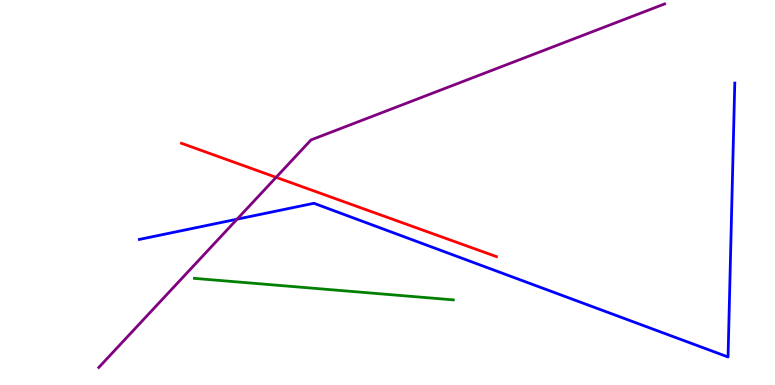[{'lines': ['blue', 'red'], 'intersections': []}, {'lines': ['green', 'red'], 'intersections': []}, {'lines': ['purple', 'red'], 'intersections': [{'x': 3.56, 'y': 5.39}]}, {'lines': ['blue', 'green'], 'intersections': []}, {'lines': ['blue', 'purple'], 'intersections': [{'x': 3.06, 'y': 4.31}]}, {'lines': ['green', 'purple'], 'intersections': []}]